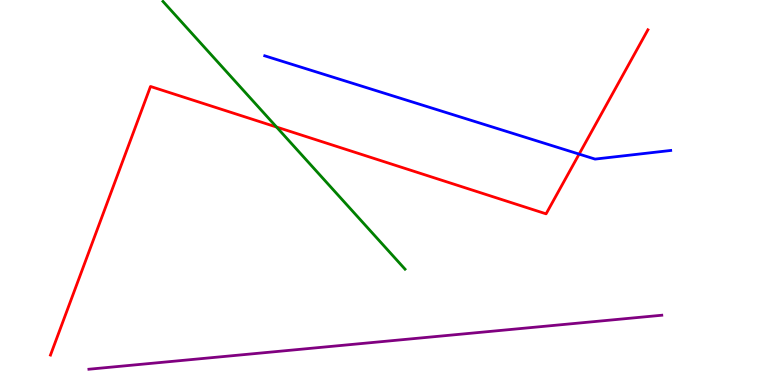[{'lines': ['blue', 'red'], 'intersections': [{'x': 7.47, 'y': 6.0}]}, {'lines': ['green', 'red'], 'intersections': [{'x': 3.57, 'y': 6.7}]}, {'lines': ['purple', 'red'], 'intersections': []}, {'lines': ['blue', 'green'], 'intersections': []}, {'lines': ['blue', 'purple'], 'intersections': []}, {'lines': ['green', 'purple'], 'intersections': []}]